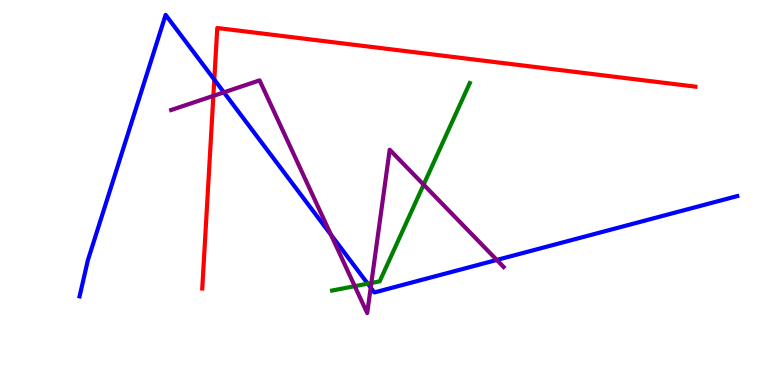[{'lines': ['blue', 'red'], 'intersections': [{'x': 2.77, 'y': 7.93}]}, {'lines': ['green', 'red'], 'intersections': []}, {'lines': ['purple', 'red'], 'intersections': [{'x': 2.75, 'y': 7.51}]}, {'lines': ['blue', 'green'], 'intersections': [{'x': 4.75, 'y': 2.63}]}, {'lines': ['blue', 'purple'], 'intersections': [{'x': 2.89, 'y': 7.6}, {'x': 4.27, 'y': 3.9}, {'x': 4.78, 'y': 2.53}, {'x': 6.41, 'y': 3.25}]}, {'lines': ['green', 'purple'], 'intersections': [{'x': 4.58, 'y': 2.57}, {'x': 4.79, 'y': 2.65}, {'x': 5.47, 'y': 5.2}]}]